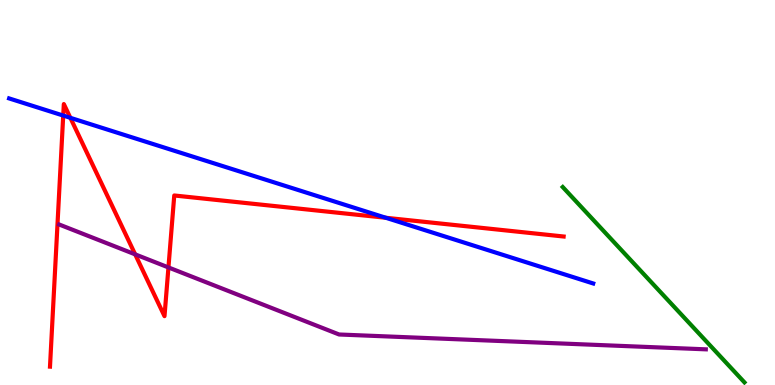[{'lines': ['blue', 'red'], 'intersections': [{'x': 0.816, 'y': 7.0}, {'x': 0.908, 'y': 6.94}, {'x': 4.98, 'y': 4.34}]}, {'lines': ['green', 'red'], 'intersections': []}, {'lines': ['purple', 'red'], 'intersections': [{'x': 1.74, 'y': 3.39}, {'x': 2.17, 'y': 3.05}]}, {'lines': ['blue', 'green'], 'intersections': []}, {'lines': ['blue', 'purple'], 'intersections': []}, {'lines': ['green', 'purple'], 'intersections': []}]